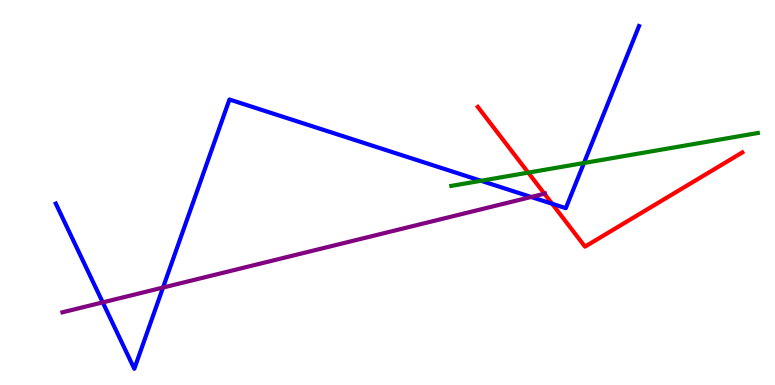[{'lines': ['blue', 'red'], 'intersections': [{'x': 7.12, 'y': 4.71}]}, {'lines': ['green', 'red'], 'intersections': [{'x': 6.82, 'y': 5.52}]}, {'lines': ['purple', 'red'], 'intersections': [{'x': 7.02, 'y': 4.97}]}, {'lines': ['blue', 'green'], 'intersections': [{'x': 6.21, 'y': 5.3}, {'x': 7.53, 'y': 5.77}]}, {'lines': ['blue', 'purple'], 'intersections': [{'x': 1.33, 'y': 2.15}, {'x': 2.1, 'y': 2.53}, {'x': 6.85, 'y': 4.88}]}, {'lines': ['green', 'purple'], 'intersections': []}]